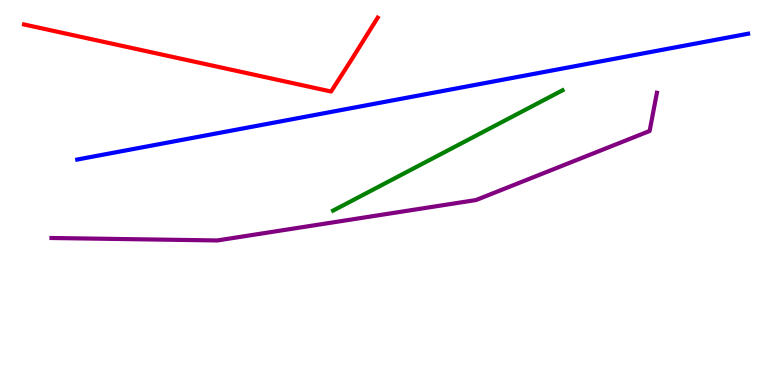[{'lines': ['blue', 'red'], 'intersections': []}, {'lines': ['green', 'red'], 'intersections': []}, {'lines': ['purple', 'red'], 'intersections': []}, {'lines': ['blue', 'green'], 'intersections': []}, {'lines': ['blue', 'purple'], 'intersections': []}, {'lines': ['green', 'purple'], 'intersections': []}]